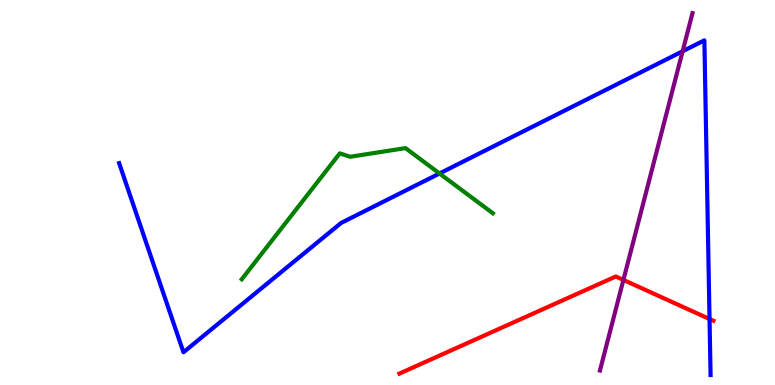[{'lines': ['blue', 'red'], 'intersections': [{'x': 9.16, 'y': 1.71}]}, {'lines': ['green', 'red'], 'intersections': []}, {'lines': ['purple', 'red'], 'intersections': [{'x': 8.04, 'y': 2.73}]}, {'lines': ['blue', 'green'], 'intersections': [{'x': 5.67, 'y': 5.49}]}, {'lines': ['blue', 'purple'], 'intersections': [{'x': 8.81, 'y': 8.67}]}, {'lines': ['green', 'purple'], 'intersections': []}]